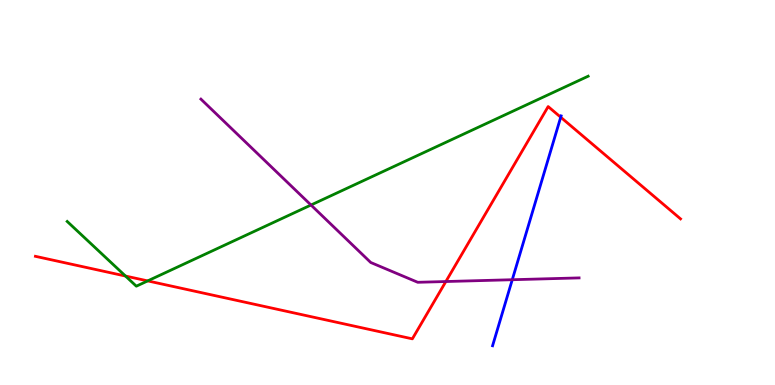[{'lines': ['blue', 'red'], 'intersections': [{'x': 7.24, 'y': 6.96}]}, {'lines': ['green', 'red'], 'intersections': [{'x': 1.62, 'y': 2.83}, {'x': 1.91, 'y': 2.7}]}, {'lines': ['purple', 'red'], 'intersections': [{'x': 5.75, 'y': 2.69}]}, {'lines': ['blue', 'green'], 'intersections': []}, {'lines': ['blue', 'purple'], 'intersections': [{'x': 6.61, 'y': 2.73}]}, {'lines': ['green', 'purple'], 'intersections': [{'x': 4.01, 'y': 4.67}]}]